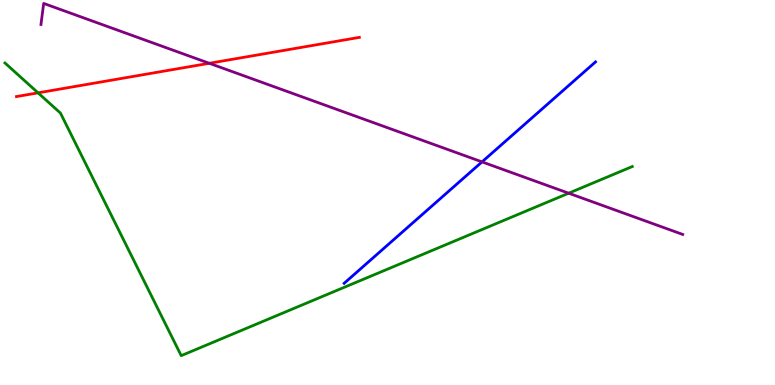[{'lines': ['blue', 'red'], 'intersections': []}, {'lines': ['green', 'red'], 'intersections': [{'x': 0.491, 'y': 7.59}]}, {'lines': ['purple', 'red'], 'intersections': [{'x': 2.7, 'y': 8.36}]}, {'lines': ['blue', 'green'], 'intersections': []}, {'lines': ['blue', 'purple'], 'intersections': [{'x': 6.22, 'y': 5.8}]}, {'lines': ['green', 'purple'], 'intersections': [{'x': 7.34, 'y': 4.98}]}]